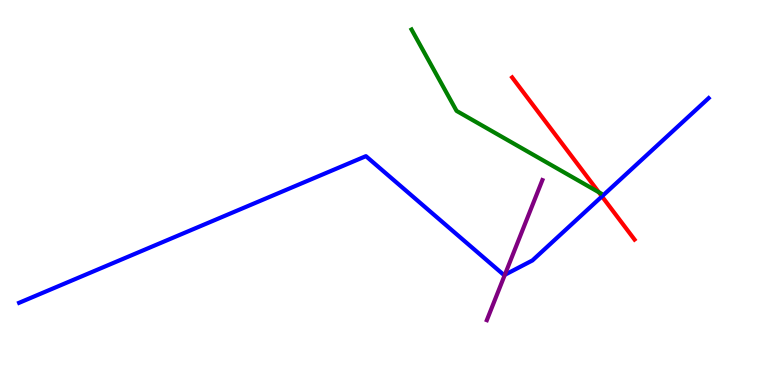[{'lines': ['blue', 'red'], 'intersections': [{'x': 7.77, 'y': 4.9}]}, {'lines': ['green', 'red'], 'intersections': [{'x': 7.73, 'y': 5.01}]}, {'lines': ['purple', 'red'], 'intersections': []}, {'lines': ['blue', 'green'], 'intersections': []}, {'lines': ['blue', 'purple'], 'intersections': [{'x': 6.51, 'y': 2.86}]}, {'lines': ['green', 'purple'], 'intersections': []}]